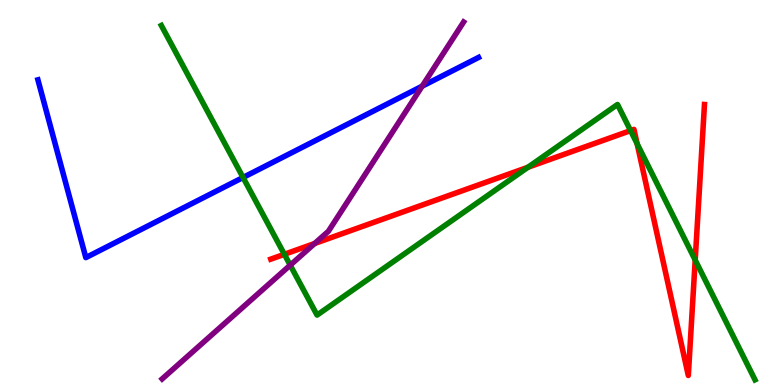[{'lines': ['blue', 'red'], 'intersections': []}, {'lines': ['green', 'red'], 'intersections': [{'x': 3.67, 'y': 3.39}, {'x': 6.81, 'y': 5.66}, {'x': 8.14, 'y': 6.61}, {'x': 8.22, 'y': 6.27}, {'x': 8.97, 'y': 3.25}]}, {'lines': ['purple', 'red'], 'intersections': [{'x': 4.06, 'y': 3.68}]}, {'lines': ['blue', 'green'], 'intersections': [{'x': 3.14, 'y': 5.39}]}, {'lines': ['blue', 'purple'], 'intersections': [{'x': 5.45, 'y': 7.76}]}, {'lines': ['green', 'purple'], 'intersections': [{'x': 3.74, 'y': 3.11}]}]